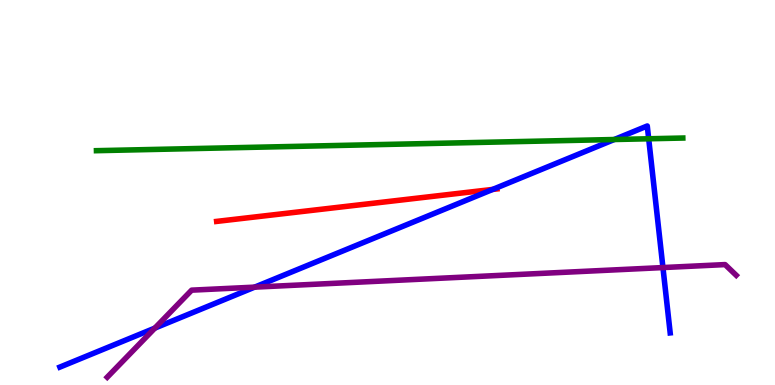[{'lines': ['blue', 'red'], 'intersections': [{'x': 6.36, 'y': 5.08}]}, {'lines': ['green', 'red'], 'intersections': []}, {'lines': ['purple', 'red'], 'intersections': []}, {'lines': ['blue', 'green'], 'intersections': [{'x': 7.93, 'y': 6.38}, {'x': 8.37, 'y': 6.4}]}, {'lines': ['blue', 'purple'], 'intersections': [{'x': 2.0, 'y': 1.48}, {'x': 3.29, 'y': 2.54}, {'x': 8.55, 'y': 3.05}]}, {'lines': ['green', 'purple'], 'intersections': []}]